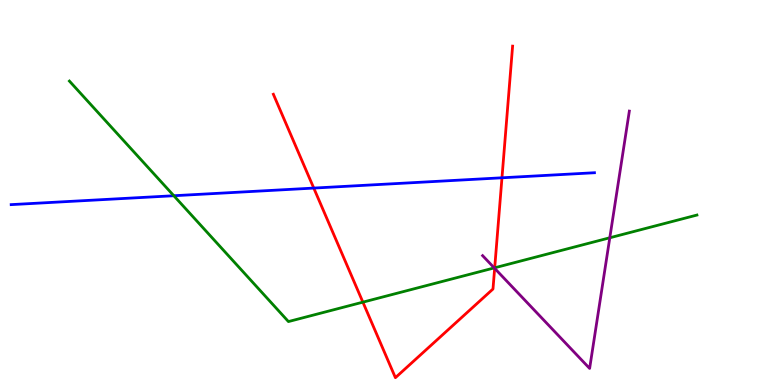[{'lines': ['blue', 'red'], 'intersections': [{'x': 4.05, 'y': 5.11}, {'x': 6.48, 'y': 5.38}]}, {'lines': ['green', 'red'], 'intersections': [{'x': 4.68, 'y': 2.15}, {'x': 6.38, 'y': 3.04}]}, {'lines': ['purple', 'red'], 'intersections': [{'x': 6.38, 'y': 3.03}]}, {'lines': ['blue', 'green'], 'intersections': [{'x': 2.24, 'y': 4.92}]}, {'lines': ['blue', 'purple'], 'intersections': []}, {'lines': ['green', 'purple'], 'intersections': [{'x': 6.38, 'y': 3.04}, {'x': 7.87, 'y': 3.82}]}]